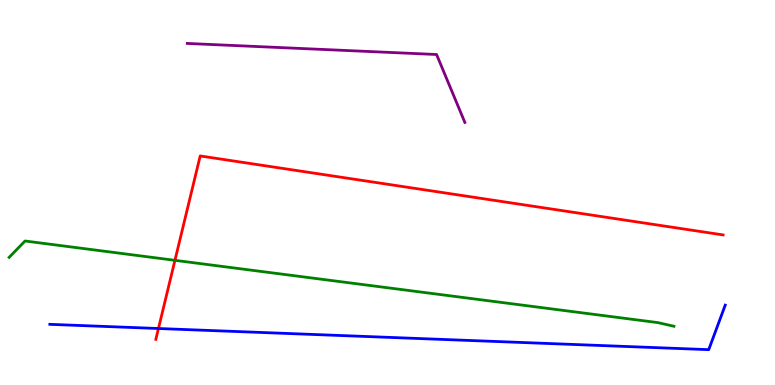[{'lines': ['blue', 'red'], 'intersections': [{'x': 2.04, 'y': 1.47}]}, {'lines': ['green', 'red'], 'intersections': [{'x': 2.26, 'y': 3.24}]}, {'lines': ['purple', 'red'], 'intersections': []}, {'lines': ['blue', 'green'], 'intersections': []}, {'lines': ['blue', 'purple'], 'intersections': []}, {'lines': ['green', 'purple'], 'intersections': []}]